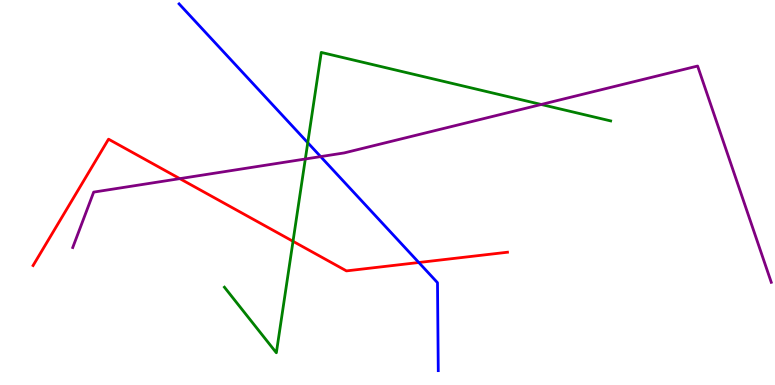[{'lines': ['blue', 'red'], 'intersections': [{'x': 5.4, 'y': 3.18}]}, {'lines': ['green', 'red'], 'intersections': [{'x': 3.78, 'y': 3.73}]}, {'lines': ['purple', 'red'], 'intersections': [{'x': 2.32, 'y': 5.36}]}, {'lines': ['blue', 'green'], 'intersections': [{'x': 3.97, 'y': 6.29}]}, {'lines': ['blue', 'purple'], 'intersections': [{'x': 4.14, 'y': 5.93}]}, {'lines': ['green', 'purple'], 'intersections': [{'x': 3.94, 'y': 5.87}, {'x': 6.98, 'y': 7.29}]}]